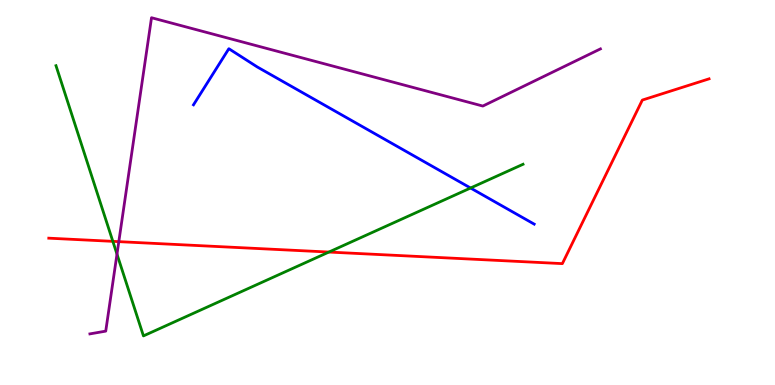[{'lines': ['blue', 'red'], 'intersections': []}, {'lines': ['green', 'red'], 'intersections': [{'x': 1.46, 'y': 3.73}, {'x': 4.24, 'y': 3.45}]}, {'lines': ['purple', 'red'], 'intersections': [{'x': 1.53, 'y': 3.72}]}, {'lines': ['blue', 'green'], 'intersections': [{'x': 6.07, 'y': 5.12}]}, {'lines': ['blue', 'purple'], 'intersections': []}, {'lines': ['green', 'purple'], 'intersections': [{'x': 1.51, 'y': 3.4}]}]